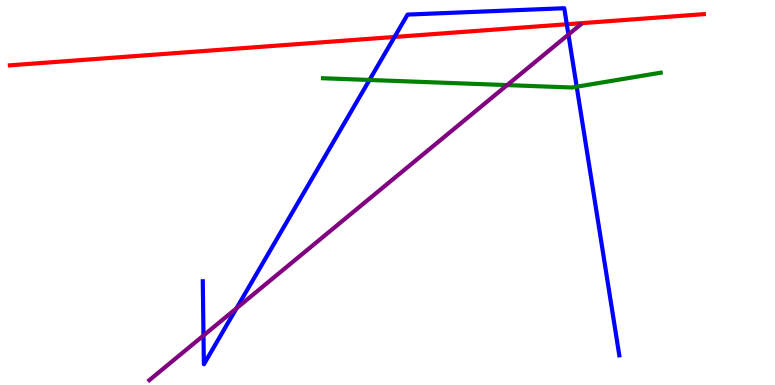[{'lines': ['blue', 'red'], 'intersections': [{'x': 5.09, 'y': 9.04}, {'x': 7.31, 'y': 9.37}]}, {'lines': ['green', 'red'], 'intersections': []}, {'lines': ['purple', 'red'], 'intersections': []}, {'lines': ['blue', 'green'], 'intersections': [{'x': 4.77, 'y': 7.92}, {'x': 7.44, 'y': 7.75}]}, {'lines': ['blue', 'purple'], 'intersections': [{'x': 2.63, 'y': 1.29}, {'x': 3.05, 'y': 1.99}, {'x': 7.33, 'y': 9.1}]}, {'lines': ['green', 'purple'], 'intersections': [{'x': 6.54, 'y': 7.79}]}]